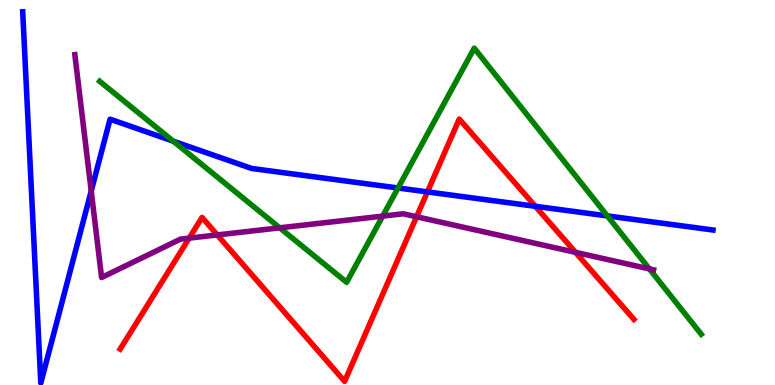[{'lines': ['blue', 'red'], 'intersections': [{'x': 5.52, 'y': 5.02}, {'x': 6.91, 'y': 4.64}]}, {'lines': ['green', 'red'], 'intersections': []}, {'lines': ['purple', 'red'], 'intersections': [{'x': 2.44, 'y': 3.82}, {'x': 2.8, 'y': 3.9}, {'x': 5.38, 'y': 4.37}, {'x': 7.43, 'y': 3.45}]}, {'lines': ['blue', 'green'], 'intersections': [{'x': 2.24, 'y': 6.33}, {'x': 5.14, 'y': 5.12}, {'x': 7.84, 'y': 4.39}]}, {'lines': ['blue', 'purple'], 'intersections': [{'x': 1.18, 'y': 5.04}]}, {'lines': ['green', 'purple'], 'intersections': [{'x': 3.61, 'y': 4.08}, {'x': 4.94, 'y': 4.39}, {'x': 8.38, 'y': 3.02}]}]